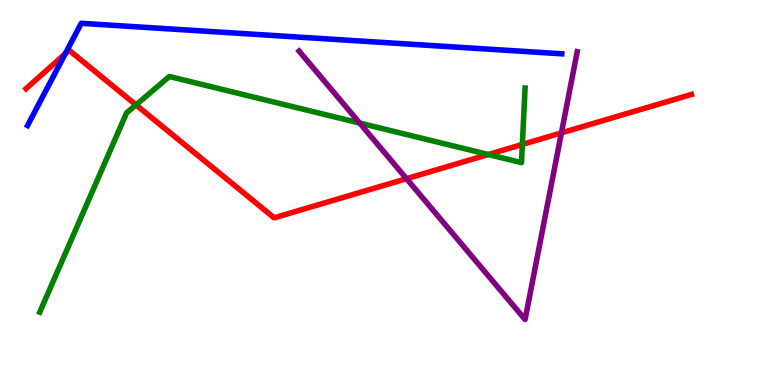[{'lines': ['blue', 'red'], 'intersections': [{'x': 0.842, 'y': 8.6}]}, {'lines': ['green', 'red'], 'intersections': [{'x': 1.75, 'y': 7.28}, {'x': 6.3, 'y': 5.99}, {'x': 6.74, 'y': 6.25}]}, {'lines': ['purple', 'red'], 'intersections': [{'x': 5.25, 'y': 5.36}, {'x': 7.24, 'y': 6.55}]}, {'lines': ['blue', 'green'], 'intersections': []}, {'lines': ['blue', 'purple'], 'intersections': []}, {'lines': ['green', 'purple'], 'intersections': [{'x': 4.64, 'y': 6.8}]}]